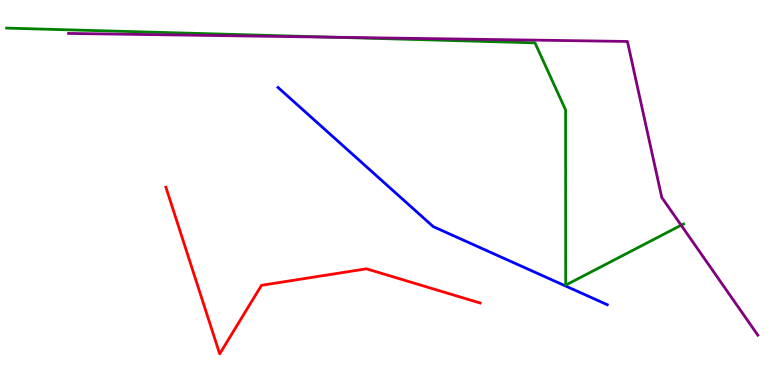[{'lines': ['blue', 'red'], 'intersections': []}, {'lines': ['green', 'red'], 'intersections': []}, {'lines': ['purple', 'red'], 'intersections': []}, {'lines': ['blue', 'green'], 'intersections': []}, {'lines': ['blue', 'purple'], 'intersections': []}, {'lines': ['green', 'purple'], 'intersections': [{'x': 4.31, 'y': 9.03}, {'x': 8.79, 'y': 4.15}]}]